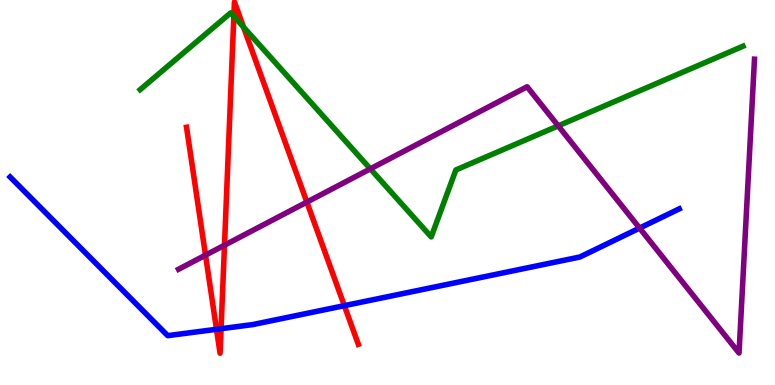[{'lines': ['blue', 'red'], 'intersections': [{'x': 2.79, 'y': 1.45}, {'x': 2.85, 'y': 1.46}, {'x': 4.44, 'y': 2.06}]}, {'lines': ['green', 'red'], 'intersections': [{'x': 3.02, 'y': 9.58}, {'x': 3.14, 'y': 9.3}]}, {'lines': ['purple', 'red'], 'intersections': [{'x': 2.65, 'y': 3.37}, {'x': 2.9, 'y': 3.63}, {'x': 3.96, 'y': 4.75}]}, {'lines': ['blue', 'green'], 'intersections': []}, {'lines': ['blue', 'purple'], 'intersections': [{'x': 8.25, 'y': 4.08}]}, {'lines': ['green', 'purple'], 'intersections': [{'x': 4.78, 'y': 5.61}, {'x': 7.2, 'y': 6.73}]}]